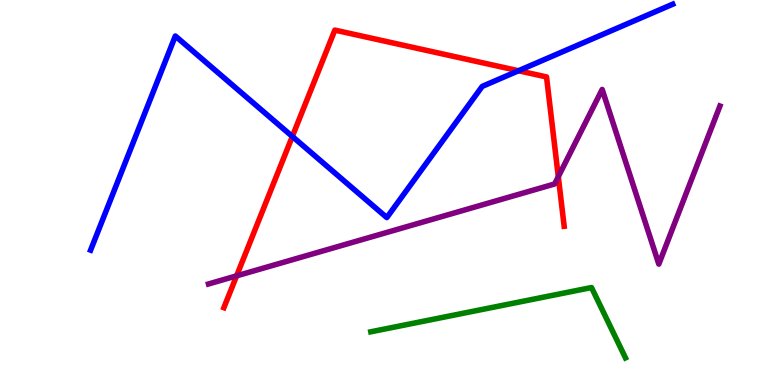[{'lines': ['blue', 'red'], 'intersections': [{'x': 3.77, 'y': 6.46}, {'x': 6.69, 'y': 8.16}]}, {'lines': ['green', 'red'], 'intersections': []}, {'lines': ['purple', 'red'], 'intersections': [{'x': 3.05, 'y': 2.83}, {'x': 7.2, 'y': 5.41}]}, {'lines': ['blue', 'green'], 'intersections': []}, {'lines': ['blue', 'purple'], 'intersections': []}, {'lines': ['green', 'purple'], 'intersections': []}]